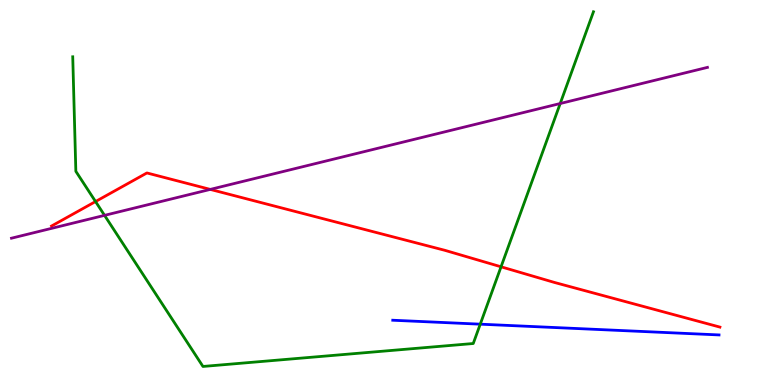[{'lines': ['blue', 'red'], 'intersections': []}, {'lines': ['green', 'red'], 'intersections': [{'x': 1.23, 'y': 4.77}, {'x': 6.47, 'y': 3.07}]}, {'lines': ['purple', 'red'], 'intersections': [{'x': 2.71, 'y': 5.08}]}, {'lines': ['blue', 'green'], 'intersections': [{'x': 6.2, 'y': 1.58}]}, {'lines': ['blue', 'purple'], 'intersections': []}, {'lines': ['green', 'purple'], 'intersections': [{'x': 1.35, 'y': 4.41}, {'x': 7.23, 'y': 7.31}]}]